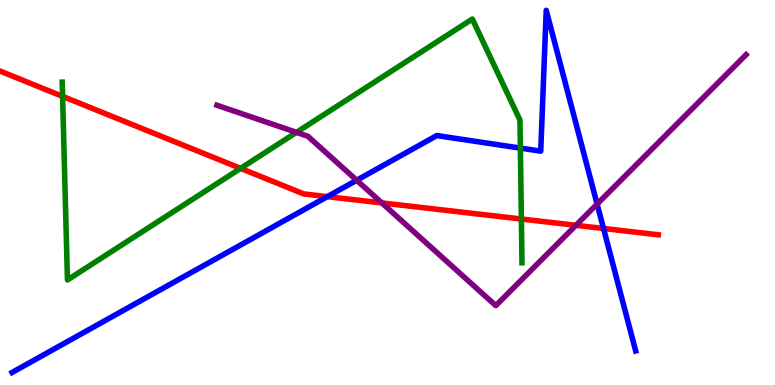[{'lines': ['blue', 'red'], 'intersections': [{'x': 4.22, 'y': 4.89}, {'x': 7.79, 'y': 4.07}]}, {'lines': ['green', 'red'], 'intersections': [{'x': 0.808, 'y': 7.5}, {'x': 3.1, 'y': 5.63}, {'x': 6.73, 'y': 4.31}]}, {'lines': ['purple', 'red'], 'intersections': [{'x': 4.93, 'y': 4.73}, {'x': 7.43, 'y': 4.15}]}, {'lines': ['blue', 'green'], 'intersections': [{'x': 6.71, 'y': 6.15}]}, {'lines': ['blue', 'purple'], 'intersections': [{'x': 4.6, 'y': 5.32}, {'x': 7.7, 'y': 4.7}]}, {'lines': ['green', 'purple'], 'intersections': [{'x': 3.83, 'y': 6.56}]}]